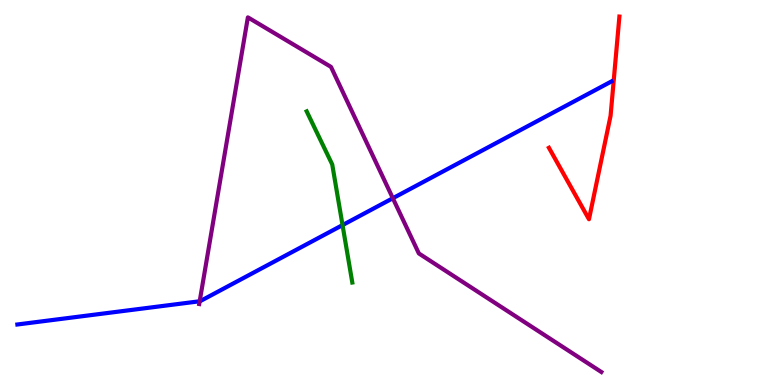[{'lines': ['blue', 'red'], 'intersections': []}, {'lines': ['green', 'red'], 'intersections': []}, {'lines': ['purple', 'red'], 'intersections': []}, {'lines': ['blue', 'green'], 'intersections': [{'x': 4.42, 'y': 4.15}]}, {'lines': ['blue', 'purple'], 'intersections': [{'x': 2.58, 'y': 2.18}, {'x': 5.07, 'y': 4.85}]}, {'lines': ['green', 'purple'], 'intersections': []}]